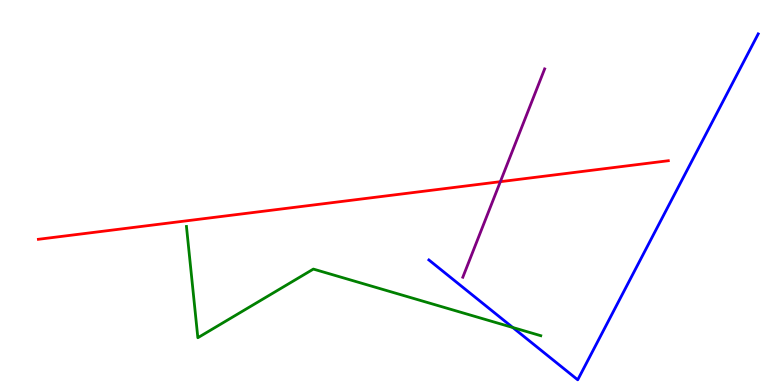[{'lines': ['blue', 'red'], 'intersections': []}, {'lines': ['green', 'red'], 'intersections': []}, {'lines': ['purple', 'red'], 'intersections': [{'x': 6.46, 'y': 5.28}]}, {'lines': ['blue', 'green'], 'intersections': [{'x': 6.62, 'y': 1.49}]}, {'lines': ['blue', 'purple'], 'intersections': []}, {'lines': ['green', 'purple'], 'intersections': []}]